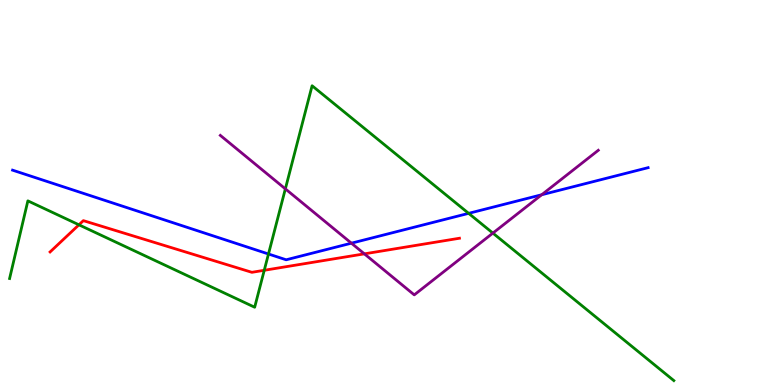[{'lines': ['blue', 'red'], 'intersections': []}, {'lines': ['green', 'red'], 'intersections': [{'x': 1.02, 'y': 4.16}, {'x': 3.41, 'y': 2.98}]}, {'lines': ['purple', 'red'], 'intersections': [{'x': 4.7, 'y': 3.41}]}, {'lines': ['blue', 'green'], 'intersections': [{'x': 3.46, 'y': 3.4}, {'x': 6.05, 'y': 4.46}]}, {'lines': ['blue', 'purple'], 'intersections': [{'x': 4.53, 'y': 3.68}, {'x': 6.99, 'y': 4.94}]}, {'lines': ['green', 'purple'], 'intersections': [{'x': 3.68, 'y': 5.09}, {'x': 6.36, 'y': 3.95}]}]